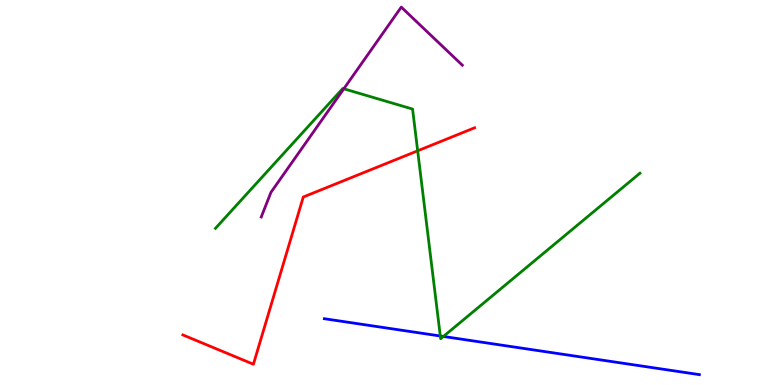[{'lines': ['blue', 'red'], 'intersections': []}, {'lines': ['green', 'red'], 'intersections': [{'x': 5.39, 'y': 6.08}]}, {'lines': ['purple', 'red'], 'intersections': []}, {'lines': ['blue', 'green'], 'intersections': [{'x': 5.68, 'y': 1.27}, {'x': 5.72, 'y': 1.26}]}, {'lines': ['blue', 'purple'], 'intersections': []}, {'lines': ['green', 'purple'], 'intersections': [{'x': 4.44, 'y': 7.69}]}]